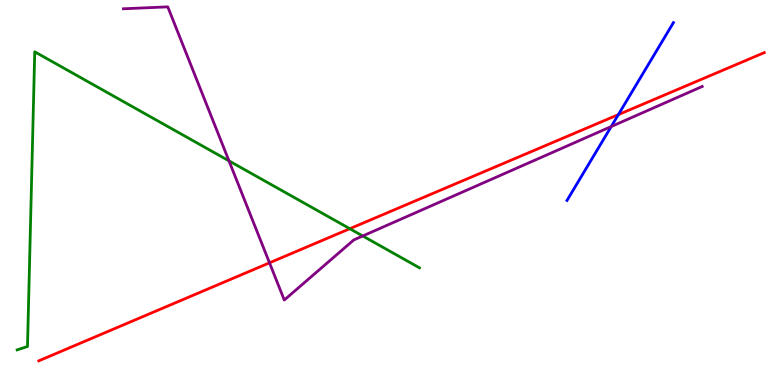[{'lines': ['blue', 'red'], 'intersections': [{'x': 7.98, 'y': 7.02}]}, {'lines': ['green', 'red'], 'intersections': [{'x': 4.51, 'y': 4.06}]}, {'lines': ['purple', 'red'], 'intersections': [{'x': 3.48, 'y': 3.17}]}, {'lines': ['blue', 'green'], 'intersections': []}, {'lines': ['blue', 'purple'], 'intersections': [{'x': 7.89, 'y': 6.71}]}, {'lines': ['green', 'purple'], 'intersections': [{'x': 2.95, 'y': 5.82}, {'x': 4.68, 'y': 3.87}]}]